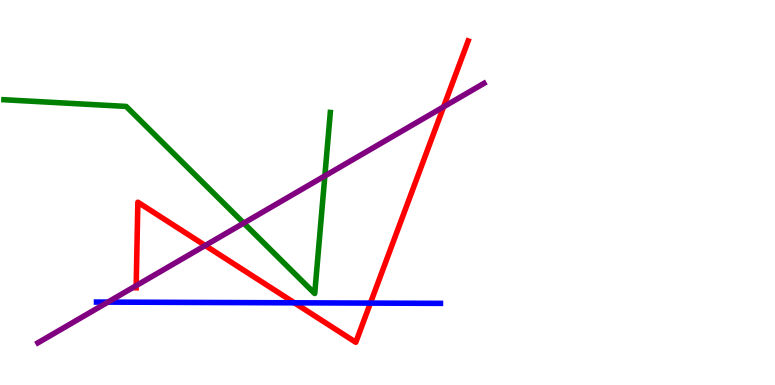[{'lines': ['blue', 'red'], 'intersections': [{'x': 3.8, 'y': 2.13}, {'x': 4.78, 'y': 2.13}]}, {'lines': ['green', 'red'], 'intersections': []}, {'lines': ['purple', 'red'], 'intersections': [{'x': 1.76, 'y': 2.58}, {'x': 2.65, 'y': 3.62}, {'x': 5.72, 'y': 7.22}]}, {'lines': ['blue', 'green'], 'intersections': []}, {'lines': ['blue', 'purple'], 'intersections': [{'x': 1.39, 'y': 2.15}]}, {'lines': ['green', 'purple'], 'intersections': [{'x': 3.14, 'y': 4.21}, {'x': 4.19, 'y': 5.43}]}]